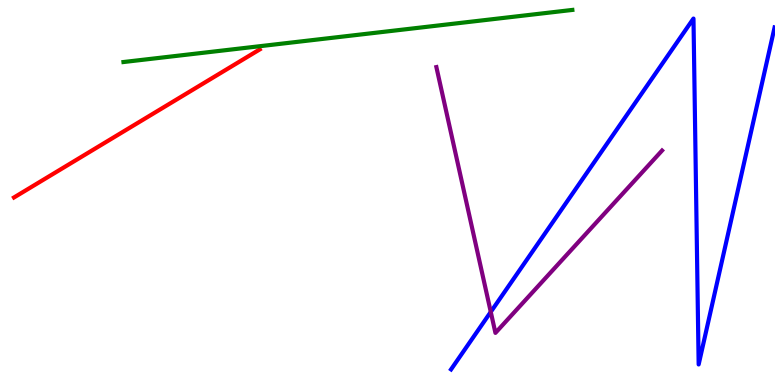[{'lines': ['blue', 'red'], 'intersections': []}, {'lines': ['green', 'red'], 'intersections': []}, {'lines': ['purple', 'red'], 'intersections': []}, {'lines': ['blue', 'green'], 'intersections': []}, {'lines': ['blue', 'purple'], 'intersections': [{'x': 6.33, 'y': 1.9}]}, {'lines': ['green', 'purple'], 'intersections': []}]